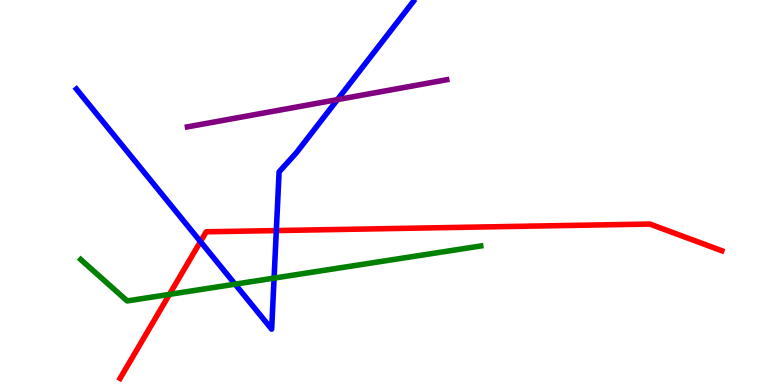[{'lines': ['blue', 'red'], 'intersections': [{'x': 2.59, 'y': 3.72}, {'x': 3.57, 'y': 4.01}]}, {'lines': ['green', 'red'], 'intersections': [{'x': 2.19, 'y': 2.35}]}, {'lines': ['purple', 'red'], 'intersections': []}, {'lines': ['blue', 'green'], 'intersections': [{'x': 3.03, 'y': 2.62}, {'x': 3.54, 'y': 2.78}]}, {'lines': ['blue', 'purple'], 'intersections': [{'x': 4.35, 'y': 7.41}]}, {'lines': ['green', 'purple'], 'intersections': []}]